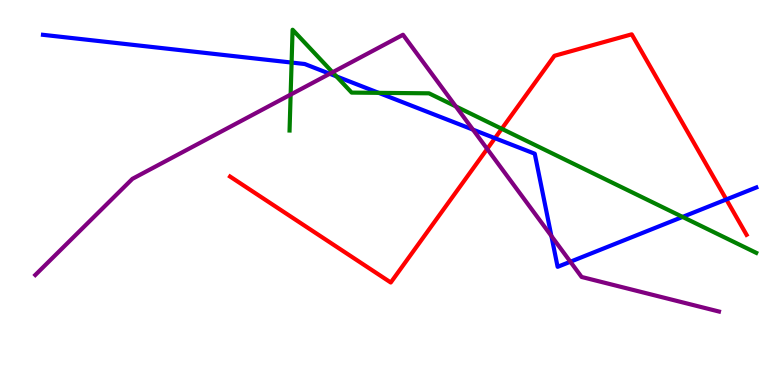[{'lines': ['blue', 'red'], 'intersections': [{'x': 6.39, 'y': 6.41}, {'x': 9.37, 'y': 4.82}]}, {'lines': ['green', 'red'], 'intersections': [{'x': 6.47, 'y': 6.66}]}, {'lines': ['purple', 'red'], 'intersections': [{'x': 6.29, 'y': 6.13}]}, {'lines': ['blue', 'green'], 'intersections': [{'x': 3.76, 'y': 8.38}, {'x': 4.34, 'y': 8.02}, {'x': 4.89, 'y': 7.59}, {'x': 8.81, 'y': 4.37}]}, {'lines': ['blue', 'purple'], 'intersections': [{'x': 4.25, 'y': 8.08}, {'x': 6.1, 'y': 6.63}, {'x': 7.11, 'y': 3.87}, {'x': 7.36, 'y': 3.2}]}, {'lines': ['green', 'purple'], 'intersections': [{'x': 3.75, 'y': 7.54}, {'x': 4.29, 'y': 8.12}, {'x': 5.88, 'y': 7.24}]}]